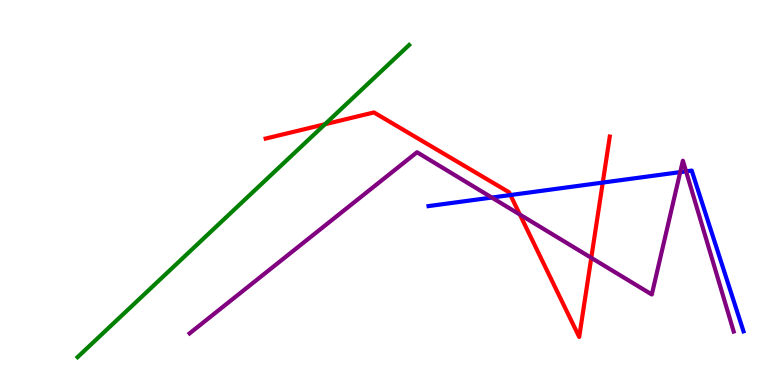[{'lines': ['blue', 'red'], 'intersections': [{'x': 6.59, 'y': 4.93}, {'x': 7.78, 'y': 5.26}]}, {'lines': ['green', 'red'], 'intersections': [{'x': 4.19, 'y': 6.77}]}, {'lines': ['purple', 'red'], 'intersections': [{'x': 6.71, 'y': 4.43}, {'x': 7.63, 'y': 3.3}]}, {'lines': ['blue', 'green'], 'intersections': []}, {'lines': ['blue', 'purple'], 'intersections': [{'x': 6.35, 'y': 4.87}, {'x': 8.78, 'y': 5.53}, {'x': 8.85, 'y': 5.55}]}, {'lines': ['green', 'purple'], 'intersections': []}]